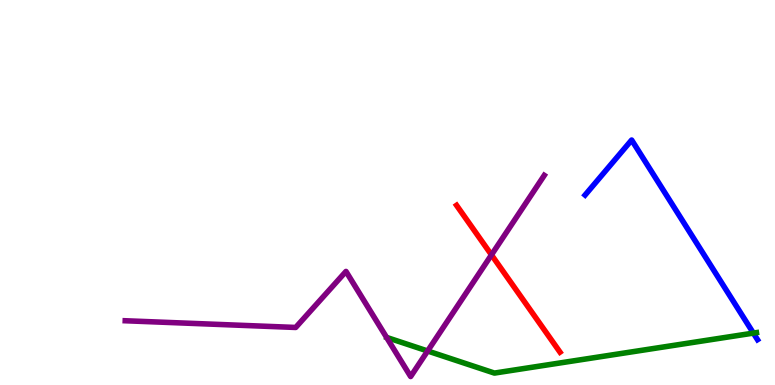[{'lines': ['blue', 'red'], 'intersections': []}, {'lines': ['green', 'red'], 'intersections': []}, {'lines': ['purple', 'red'], 'intersections': [{'x': 6.34, 'y': 3.38}]}, {'lines': ['blue', 'green'], 'intersections': [{'x': 9.72, 'y': 1.35}]}, {'lines': ['blue', 'purple'], 'intersections': []}, {'lines': ['green', 'purple'], 'intersections': [{'x': 5.52, 'y': 0.884}]}]